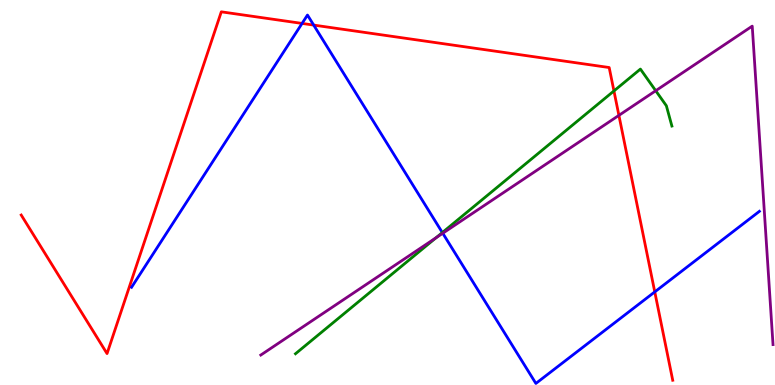[{'lines': ['blue', 'red'], 'intersections': [{'x': 3.9, 'y': 9.39}, {'x': 4.05, 'y': 9.35}, {'x': 8.45, 'y': 2.42}]}, {'lines': ['green', 'red'], 'intersections': [{'x': 7.92, 'y': 7.64}]}, {'lines': ['purple', 'red'], 'intersections': [{'x': 7.99, 'y': 7.0}]}, {'lines': ['blue', 'green'], 'intersections': [{'x': 5.71, 'y': 3.96}]}, {'lines': ['blue', 'purple'], 'intersections': [{'x': 5.71, 'y': 3.94}]}, {'lines': ['green', 'purple'], 'intersections': [{'x': 5.63, 'y': 3.82}, {'x': 8.46, 'y': 7.64}]}]